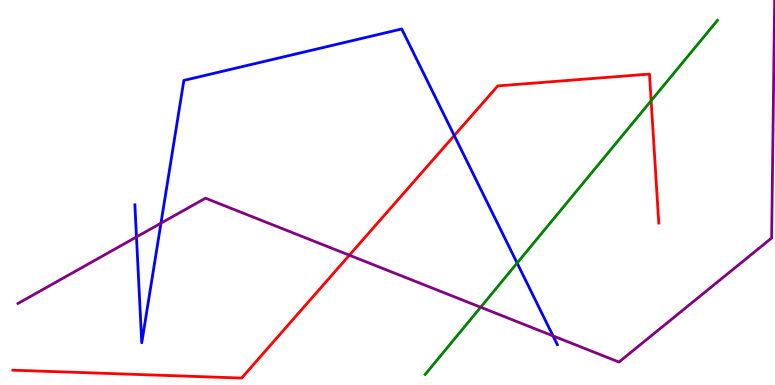[{'lines': ['blue', 'red'], 'intersections': [{'x': 5.86, 'y': 6.48}]}, {'lines': ['green', 'red'], 'intersections': [{'x': 8.4, 'y': 7.38}]}, {'lines': ['purple', 'red'], 'intersections': [{'x': 4.51, 'y': 3.37}]}, {'lines': ['blue', 'green'], 'intersections': [{'x': 6.67, 'y': 3.17}]}, {'lines': ['blue', 'purple'], 'intersections': [{'x': 1.76, 'y': 3.85}, {'x': 2.08, 'y': 4.2}, {'x': 7.14, 'y': 1.27}]}, {'lines': ['green', 'purple'], 'intersections': [{'x': 6.2, 'y': 2.02}]}]